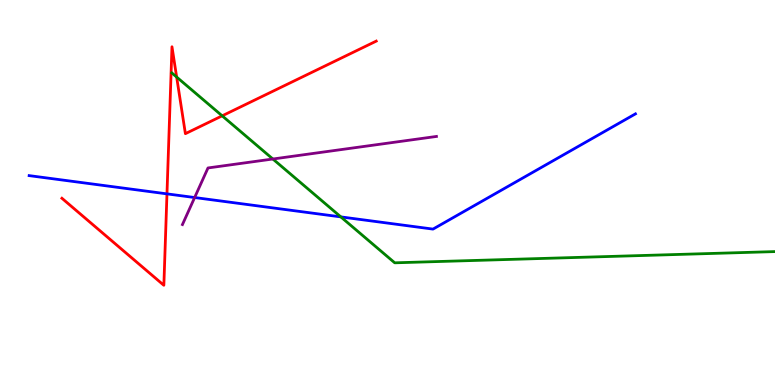[{'lines': ['blue', 'red'], 'intersections': [{'x': 2.15, 'y': 4.96}]}, {'lines': ['green', 'red'], 'intersections': [{'x': 2.28, 'y': 8.0}, {'x': 2.87, 'y': 6.99}]}, {'lines': ['purple', 'red'], 'intersections': []}, {'lines': ['blue', 'green'], 'intersections': [{'x': 4.4, 'y': 4.37}]}, {'lines': ['blue', 'purple'], 'intersections': [{'x': 2.51, 'y': 4.87}]}, {'lines': ['green', 'purple'], 'intersections': [{'x': 3.52, 'y': 5.87}]}]